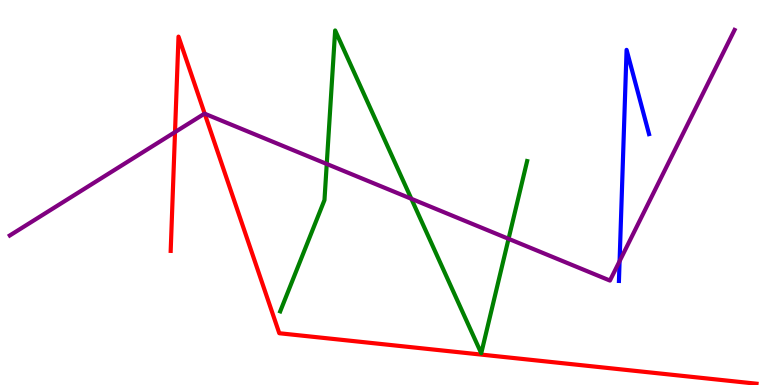[{'lines': ['blue', 'red'], 'intersections': []}, {'lines': ['green', 'red'], 'intersections': []}, {'lines': ['purple', 'red'], 'intersections': [{'x': 2.26, 'y': 6.57}, {'x': 2.64, 'y': 7.05}]}, {'lines': ['blue', 'green'], 'intersections': []}, {'lines': ['blue', 'purple'], 'intersections': [{'x': 7.99, 'y': 3.22}]}, {'lines': ['green', 'purple'], 'intersections': [{'x': 4.22, 'y': 5.74}, {'x': 5.31, 'y': 4.84}, {'x': 6.56, 'y': 3.8}]}]